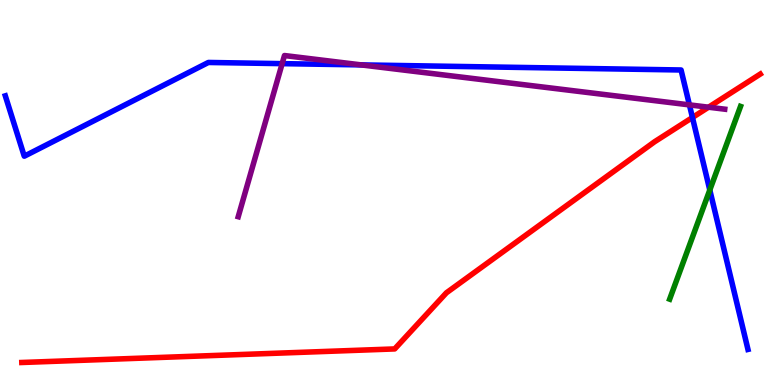[{'lines': ['blue', 'red'], 'intersections': [{'x': 8.93, 'y': 6.95}]}, {'lines': ['green', 'red'], 'intersections': []}, {'lines': ['purple', 'red'], 'intersections': [{'x': 9.14, 'y': 7.22}]}, {'lines': ['blue', 'green'], 'intersections': [{'x': 9.16, 'y': 5.07}]}, {'lines': ['blue', 'purple'], 'intersections': [{'x': 3.64, 'y': 8.35}, {'x': 4.66, 'y': 8.31}, {'x': 8.9, 'y': 7.28}]}, {'lines': ['green', 'purple'], 'intersections': []}]